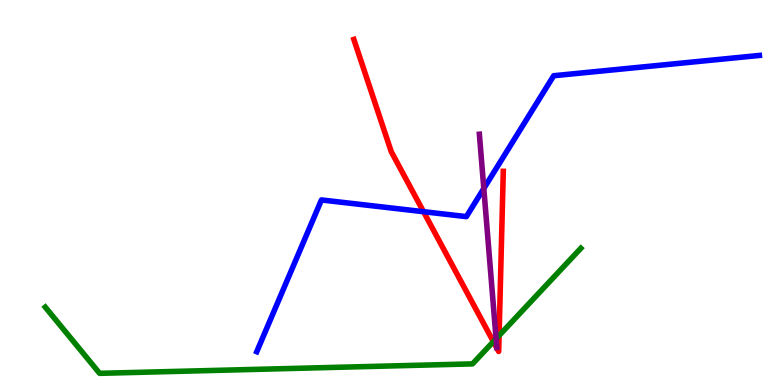[{'lines': ['blue', 'red'], 'intersections': [{'x': 5.46, 'y': 4.5}]}, {'lines': ['green', 'red'], 'intersections': [{'x': 6.37, 'y': 1.13}, {'x': 6.44, 'y': 1.29}]}, {'lines': ['purple', 'red'], 'intersections': []}, {'lines': ['blue', 'green'], 'intersections': []}, {'lines': ['blue', 'purple'], 'intersections': [{'x': 6.24, 'y': 5.1}]}, {'lines': ['green', 'purple'], 'intersections': [{'x': 6.4, 'y': 1.2}]}]